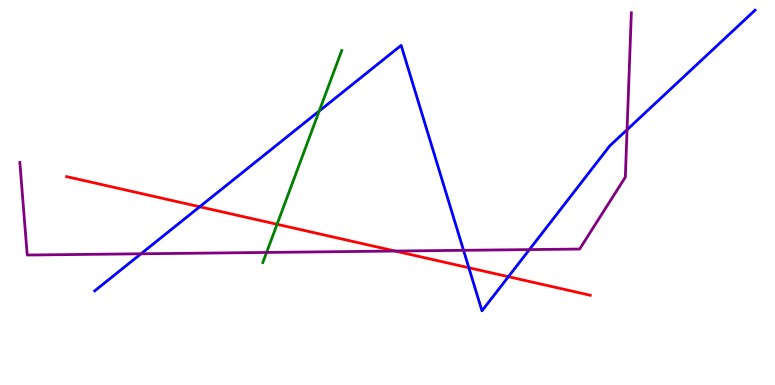[{'lines': ['blue', 'red'], 'intersections': [{'x': 2.58, 'y': 4.63}, {'x': 6.05, 'y': 3.05}, {'x': 6.56, 'y': 2.81}]}, {'lines': ['green', 'red'], 'intersections': [{'x': 3.58, 'y': 4.17}]}, {'lines': ['purple', 'red'], 'intersections': [{'x': 5.1, 'y': 3.48}]}, {'lines': ['blue', 'green'], 'intersections': [{'x': 4.12, 'y': 7.12}]}, {'lines': ['blue', 'purple'], 'intersections': [{'x': 1.82, 'y': 3.41}, {'x': 5.98, 'y': 3.5}, {'x': 6.83, 'y': 3.52}, {'x': 8.09, 'y': 6.63}]}, {'lines': ['green', 'purple'], 'intersections': [{'x': 3.44, 'y': 3.44}]}]